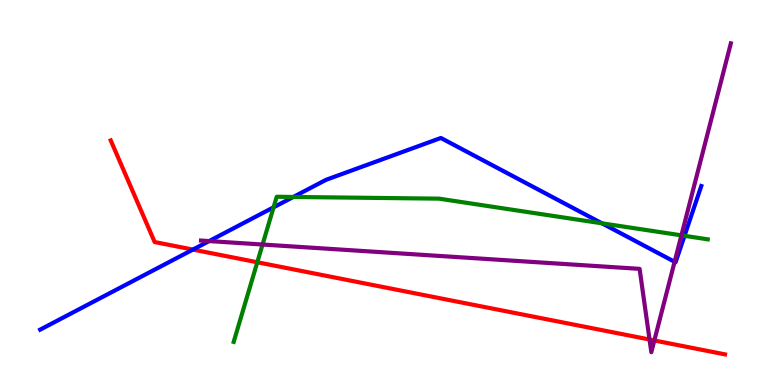[{'lines': ['blue', 'red'], 'intersections': [{'x': 2.49, 'y': 3.52}]}, {'lines': ['green', 'red'], 'intersections': [{'x': 3.32, 'y': 3.19}]}, {'lines': ['purple', 'red'], 'intersections': [{'x': 8.38, 'y': 1.18}, {'x': 8.44, 'y': 1.16}]}, {'lines': ['blue', 'green'], 'intersections': [{'x': 3.53, 'y': 4.62}, {'x': 3.79, 'y': 4.88}, {'x': 7.77, 'y': 4.2}, {'x': 8.83, 'y': 3.87}]}, {'lines': ['blue', 'purple'], 'intersections': [{'x': 2.7, 'y': 3.74}, {'x': 8.7, 'y': 3.2}]}, {'lines': ['green', 'purple'], 'intersections': [{'x': 3.39, 'y': 3.65}, {'x': 8.79, 'y': 3.89}]}]